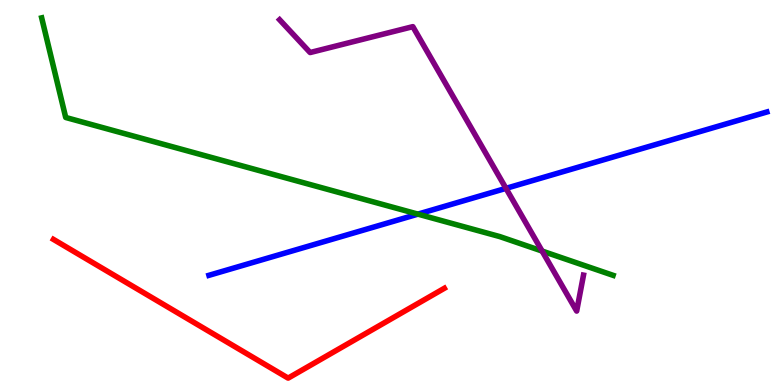[{'lines': ['blue', 'red'], 'intersections': []}, {'lines': ['green', 'red'], 'intersections': []}, {'lines': ['purple', 'red'], 'intersections': []}, {'lines': ['blue', 'green'], 'intersections': [{'x': 5.39, 'y': 4.44}]}, {'lines': ['blue', 'purple'], 'intersections': [{'x': 6.53, 'y': 5.11}]}, {'lines': ['green', 'purple'], 'intersections': [{'x': 6.99, 'y': 3.48}]}]